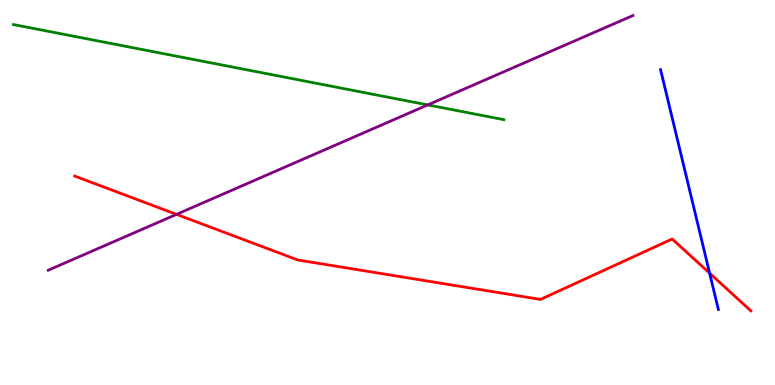[{'lines': ['blue', 'red'], 'intersections': [{'x': 9.16, 'y': 2.9}]}, {'lines': ['green', 'red'], 'intersections': []}, {'lines': ['purple', 'red'], 'intersections': [{'x': 2.28, 'y': 4.43}]}, {'lines': ['blue', 'green'], 'intersections': []}, {'lines': ['blue', 'purple'], 'intersections': []}, {'lines': ['green', 'purple'], 'intersections': [{'x': 5.52, 'y': 7.28}]}]